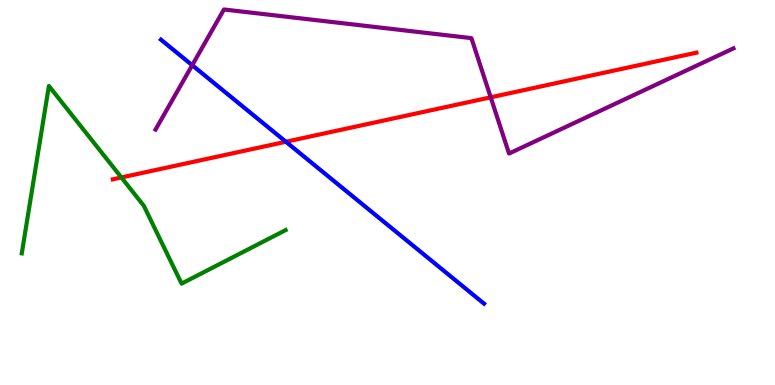[{'lines': ['blue', 'red'], 'intersections': [{'x': 3.69, 'y': 6.32}]}, {'lines': ['green', 'red'], 'intersections': [{'x': 1.57, 'y': 5.39}]}, {'lines': ['purple', 'red'], 'intersections': [{'x': 6.33, 'y': 7.47}]}, {'lines': ['blue', 'green'], 'intersections': []}, {'lines': ['blue', 'purple'], 'intersections': [{'x': 2.48, 'y': 8.31}]}, {'lines': ['green', 'purple'], 'intersections': []}]